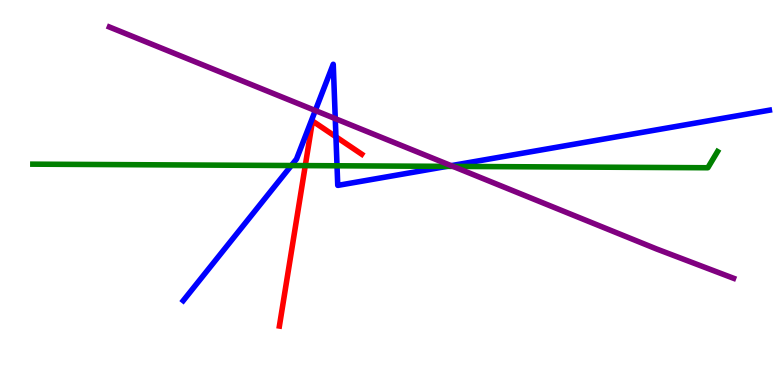[{'lines': ['blue', 'red'], 'intersections': [{'x': 4.33, 'y': 6.45}]}, {'lines': ['green', 'red'], 'intersections': [{'x': 3.94, 'y': 5.7}]}, {'lines': ['purple', 'red'], 'intersections': []}, {'lines': ['blue', 'green'], 'intersections': [{'x': 3.76, 'y': 5.7}, {'x': 4.35, 'y': 5.69}, {'x': 5.77, 'y': 5.68}]}, {'lines': ['blue', 'purple'], 'intersections': [{'x': 4.07, 'y': 7.13}, {'x': 4.33, 'y': 6.92}, {'x': 5.82, 'y': 5.7}]}, {'lines': ['green', 'purple'], 'intersections': [{'x': 5.85, 'y': 5.68}]}]